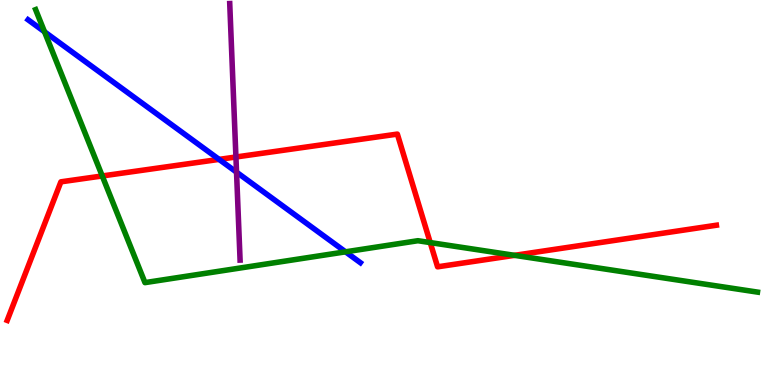[{'lines': ['blue', 'red'], 'intersections': [{'x': 2.83, 'y': 5.86}]}, {'lines': ['green', 'red'], 'intersections': [{'x': 1.32, 'y': 5.43}, {'x': 5.55, 'y': 3.7}, {'x': 6.64, 'y': 3.37}]}, {'lines': ['purple', 'red'], 'intersections': [{'x': 3.04, 'y': 5.92}]}, {'lines': ['blue', 'green'], 'intersections': [{'x': 0.574, 'y': 9.17}, {'x': 4.46, 'y': 3.46}]}, {'lines': ['blue', 'purple'], 'intersections': [{'x': 3.05, 'y': 5.53}]}, {'lines': ['green', 'purple'], 'intersections': []}]